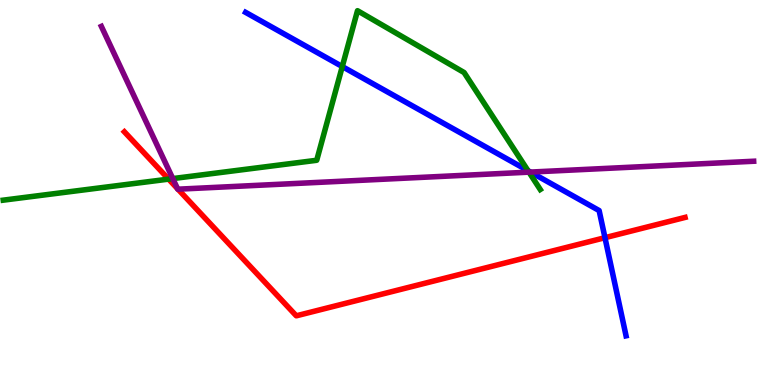[{'lines': ['blue', 'red'], 'intersections': [{'x': 7.81, 'y': 3.83}]}, {'lines': ['green', 'red'], 'intersections': [{'x': 2.18, 'y': 5.35}]}, {'lines': ['purple', 'red'], 'intersections': [{'x': 2.29, 'y': 5.1}, {'x': 2.3, 'y': 5.09}]}, {'lines': ['blue', 'green'], 'intersections': [{'x': 4.42, 'y': 8.27}, {'x': 6.81, 'y': 5.57}]}, {'lines': ['blue', 'purple'], 'intersections': [{'x': 6.85, 'y': 5.53}]}, {'lines': ['green', 'purple'], 'intersections': [{'x': 2.23, 'y': 5.36}, {'x': 6.83, 'y': 5.53}]}]